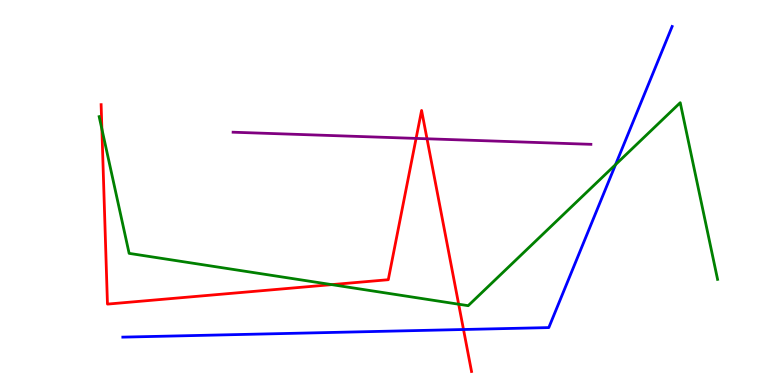[{'lines': ['blue', 'red'], 'intersections': [{'x': 5.98, 'y': 1.44}]}, {'lines': ['green', 'red'], 'intersections': [{'x': 1.31, 'y': 6.65}, {'x': 4.28, 'y': 2.61}, {'x': 5.92, 'y': 2.1}]}, {'lines': ['purple', 'red'], 'intersections': [{'x': 5.37, 'y': 6.4}, {'x': 5.51, 'y': 6.4}]}, {'lines': ['blue', 'green'], 'intersections': [{'x': 7.94, 'y': 5.72}]}, {'lines': ['blue', 'purple'], 'intersections': []}, {'lines': ['green', 'purple'], 'intersections': []}]